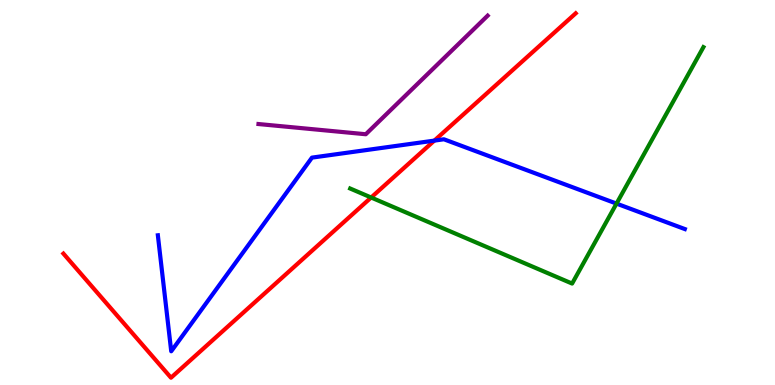[{'lines': ['blue', 'red'], 'intersections': [{'x': 5.6, 'y': 6.35}]}, {'lines': ['green', 'red'], 'intersections': [{'x': 4.79, 'y': 4.87}]}, {'lines': ['purple', 'red'], 'intersections': []}, {'lines': ['blue', 'green'], 'intersections': [{'x': 7.96, 'y': 4.71}]}, {'lines': ['blue', 'purple'], 'intersections': []}, {'lines': ['green', 'purple'], 'intersections': []}]